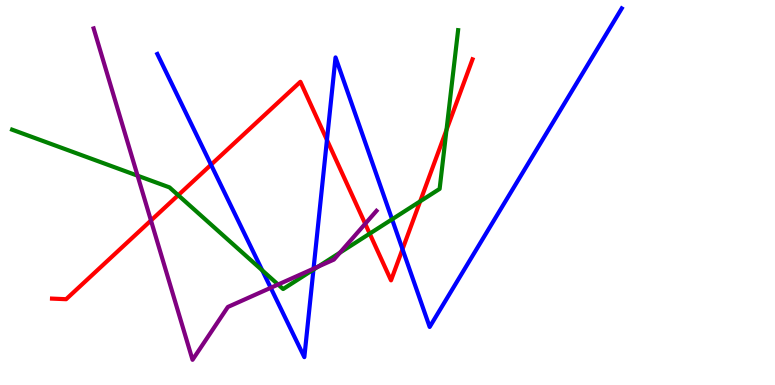[{'lines': ['blue', 'red'], 'intersections': [{'x': 2.72, 'y': 5.72}, {'x': 4.22, 'y': 6.37}, {'x': 5.19, 'y': 3.53}]}, {'lines': ['green', 'red'], 'intersections': [{'x': 2.3, 'y': 4.93}, {'x': 4.77, 'y': 3.93}, {'x': 5.42, 'y': 4.77}, {'x': 5.76, 'y': 6.63}]}, {'lines': ['purple', 'red'], 'intersections': [{'x': 1.95, 'y': 4.27}, {'x': 4.71, 'y': 4.19}]}, {'lines': ['blue', 'green'], 'intersections': [{'x': 3.38, 'y': 2.98}, {'x': 4.04, 'y': 3.0}, {'x': 5.06, 'y': 4.3}]}, {'lines': ['blue', 'purple'], 'intersections': [{'x': 3.49, 'y': 2.52}, {'x': 4.05, 'y': 3.02}]}, {'lines': ['green', 'purple'], 'intersections': [{'x': 1.78, 'y': 5.44}, {'x': 3.59, 'y': 2.61}, {'x': 4.1, 'y': 3.07}, {'x': 4.39, 'y': 3.44}]}]